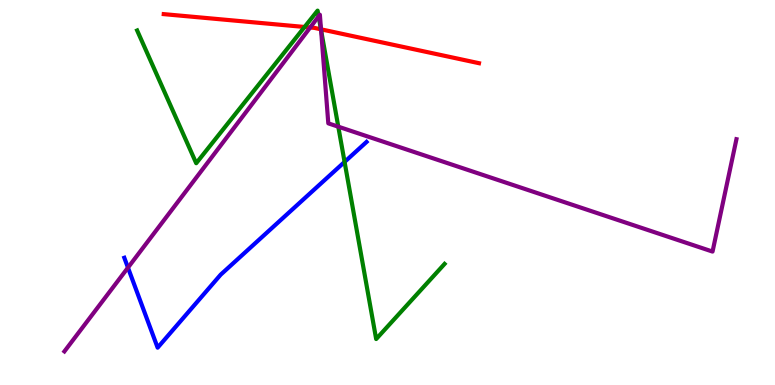[{'lines': ['blue', 'red'], 'intersections': []}, {'lines': ['green', 'red'], 'intersections': [{'x': 3.93, 'y': 9.3}, {'x': 4.14, 'y': 9.24}]}, {'lines': ['purple', 'red'], 'intersections': [{'x': 4.0, 'y': 9.29}, {'x': 4.14, 'y': 9.24}]}, {'lines': ['blue', 'green'], 'intersections': [{'x': 4.45, 'y': 5.79}]}, {'lines': ['blue', 'purple'], 'intersections': [{'x': 1.65, 'y': 3.05}]}, {'lines': ['green', 'purple'], 'intersections': [{'x': 4.11, 'y': 9.57}, {'x': 4.14, 'y': 9.22}, {'x': 4.37, 'y': 6.71}]}]